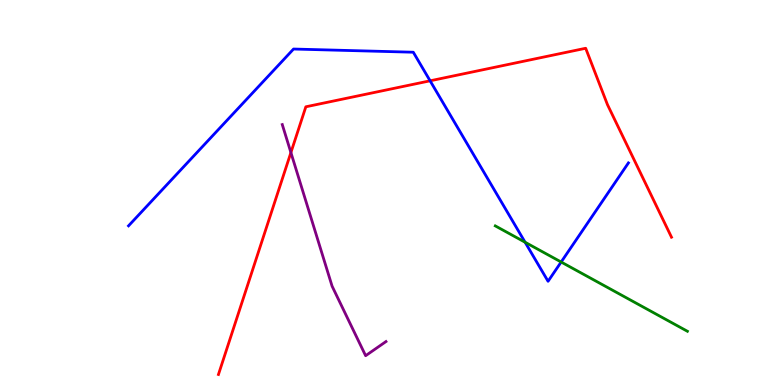[{'lines': ['blue', 'red'], 'intersections': [{'x': 5.55, 'y': 7.9}]}, {'lines': ['green', 'red'], 'intersections': []}, {'lines': ['purple', 'red'], 'intersections': [{'x': 3.75, 'y': 6.04}]}, {'lines': ['blue', 'green'], 'intersections': [{'x': 6.78, 'y': 3.71}, {'x': 7.24, 'y': 3.19}]}, {'lines': ['blue', 'purple'], 'intersections': []}, {'lines': ['green', 'purple'], 'intersections': []}]